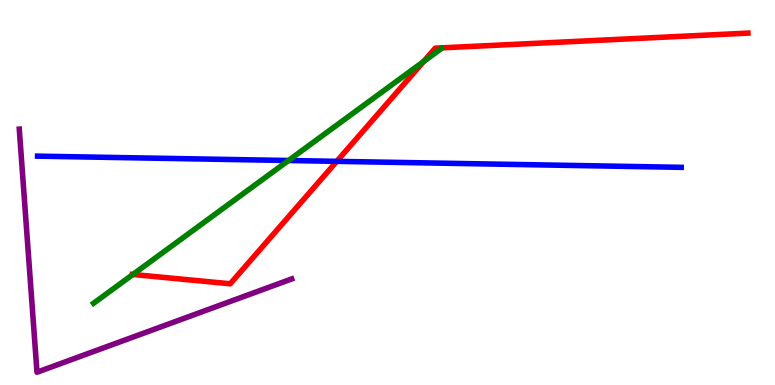[{'lines': ['blue', 'red'], 'intersections': [{'x': 4.35, 'y': 5.81}]}, {'lines': ['green', 'red'], 'intersections': [{'x': 1.71, 'y': 2.87}, {'x': 5.47, 'y': 8.4}]}, {'lines': ['purple', 'red'], 'intersections': []}, {'lines': ['blue', 'green'], 'intersections': [{'x': 3.72, 'y': 5.83}]}, {'lines': ['blue', 'purple'], 'intersections': []}, {'lines': ['green', 'purple'], 'intersections': []}]